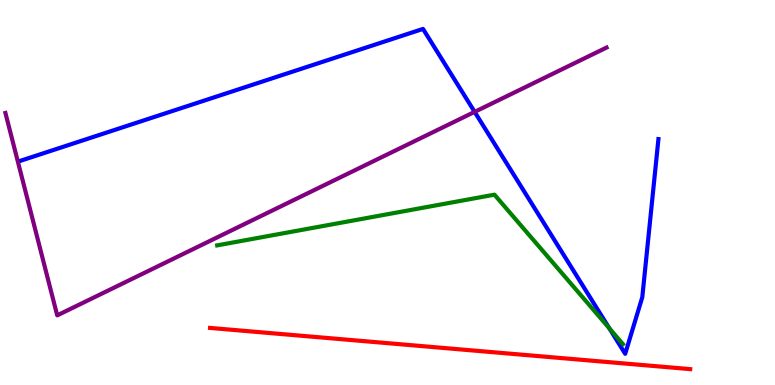[{'lines': ['blue', 'red'], 'intersections': []}, {'lines': ['green', 'red'], 'intersections': []}, {'lines': ['purple', 'red'], 'intersections': []}, {'lines': ['blue', 'green'], 'intersections': [{'x': 7.86, 'y': 1.47}]}, {'lines': ['blue', 'purple'], 'intersections': [{'x': 6.12, 'y': 7.09}]}, {'lines': ['green', 'purple'], 'intersections': []}]